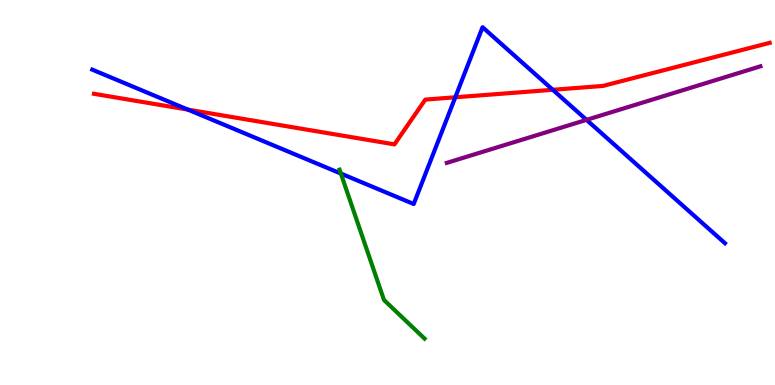[{'lines': ['blue', 'red'], 'intersections': [{'x': 2.42, 'y': 7.15}, {'x': 5.87, 'y': 7.47}, {'x': 7.13, 'y': 7.67}]}, {'lines': ['green', 'red'], 'intersections': []}, {'lines': ['purple', 'red'], 'intersections': []}, {'lines': ['blue', 'green'], 'intersections': [{'x': 4.4, 'y': 5.49}]}, {'lines': ['blue', 'purple'], 'intersections': [{'x': 7.57, 'y': 6.89}]}, {'lines': ['green', 'purple'], 'intersections': []}]